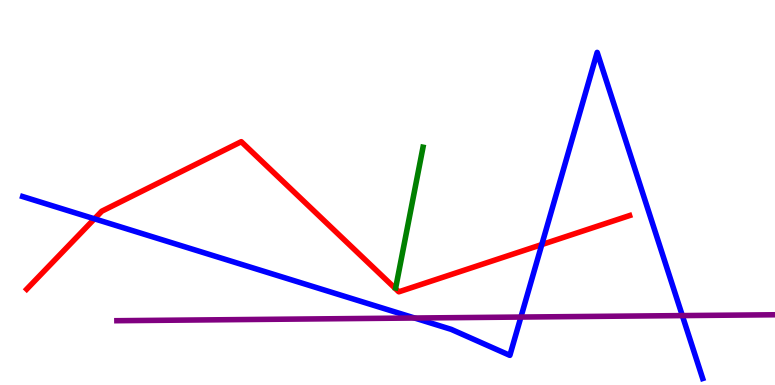[{'lines': ['blue', 'red'], 'intersections': [{'x': 1.22, 'y': 4.32}, {'x': 6.99, 'y': 3.65}]}, {'lines': ['green', 'red'], 'intersections': []}, {'lines': ['purple', 'red'], 'intersections': []}, {'lines': ['blue', 'green'], 'intersections': []}, {'lines': ['blue', 'purple'], 'intersections': [{'x': 5.35, 'y': 1.74}, {'x': 6.72, 'y': 1.76}, {'x': 8.8, 'y': 1.8}]}, {'lines': ['green', 'purple'], 'intersections': []}]